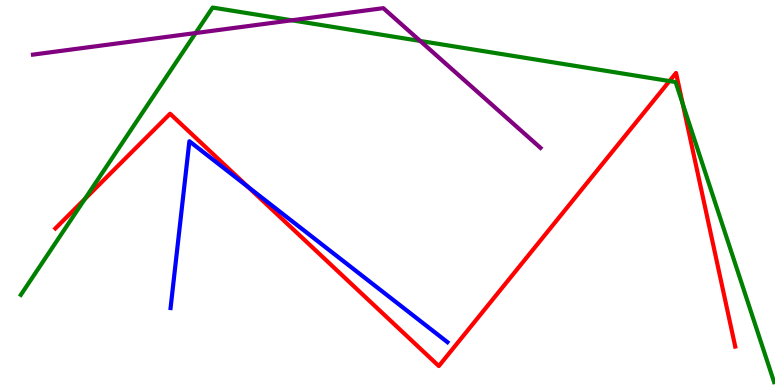[{'lines': ['blue', 'red'], 'intersections': [{'x': 3.2, 'y': 5.15}]}, {'lines': ['green', 'red'], 'intersections': [{'x': 1.09, 'y': 4.83}, {'x': 8.64, 'y': 7.89}, {'x': 8.81, 'y': 7.31}]}, {'lines': ['purple', 'red'], 'intersections': []}, {'lines': ['blue', 'green'], 'intersections': []}, {'lines': ['blue', 'purple'], 'intersections': []}, {'lines': ['green', 'purple'], 'intersections': [{'x': 2.52, 'y': 9.14}, {'x': 3.76, 'y': 9.47}, {'x': 5.42, 'y': 8.94}]}]